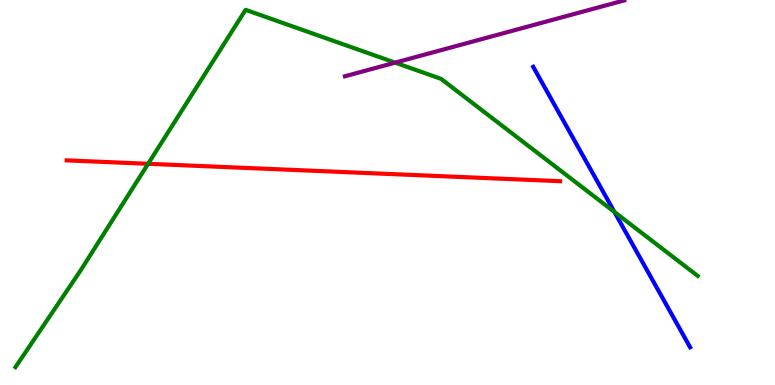[{'lines': ['blue', 'red'], 'intersections': []}, {'lines': ['green', 'red'], 'intersections': [{'x': 1.91, 'y': 5.75}]}, {'lines': ['purple', 'red'], 'intersections': []}, {'lines': ['blue', 'green'], 'intersections': [{'x': 7.93, 'y': 4.49}]}, {'lines': ['blue', 'purple'], 'intersections': []}, {'lines': ['green', 'purple'], 'intersections': [{'x': 5.1, 'y': 8.37}]}]